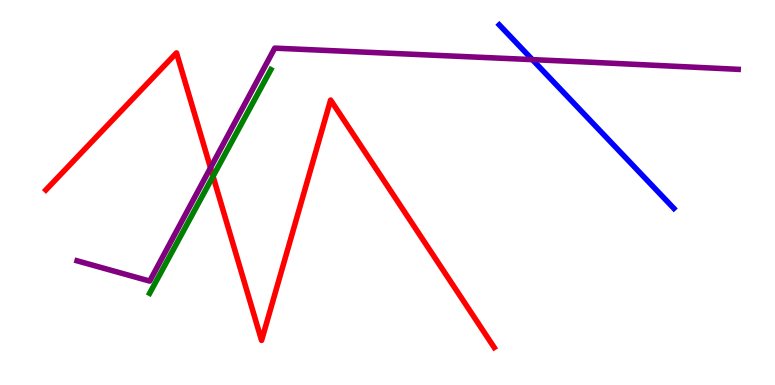[{'lines': ['blue', 'red'], 'intersections': []}, {'lines': ['green', 'red'], 'intersections': [{'x': 2.75, 'y': 5.42}]}, {'lines': ['purple', 'red'], 'intersections': [{'x': 2.72, 'y': 5.64}]}, {'lines': ['blue', 'green'], 'intersections': []}, {'lines': ['blue', 'purple'], 'intersections': [{'x': 6.87, 'y': 8.45}]}, {'lines': ['green', 'purple'], 'intersections': []}]